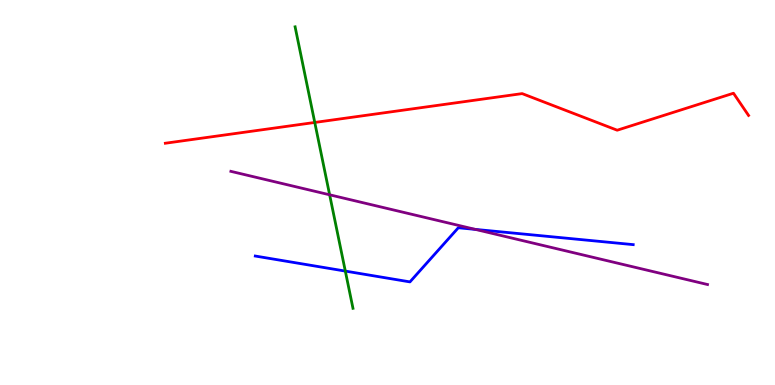[{'lines': ['blue', 'red'], 'intersections': []}, {'lines': ['green', 'red'], 'intersections': [{'x': 4.06, 'y': 6.82}]}, {'lines': ['purple', 'red'], 'intersections': []}, {'lines': ['blue', 'green'], 'intersections': [{'x': 4.46, 'y': 2.96}]}, {'lines': ['blue', 'purple'], 'intersections': [{'x': 6.13, 'y': 4.04}]}, {'lines': ['green', 'purple'], 'intersections': [{'x': 4.25, 'y': 4.94}]}]